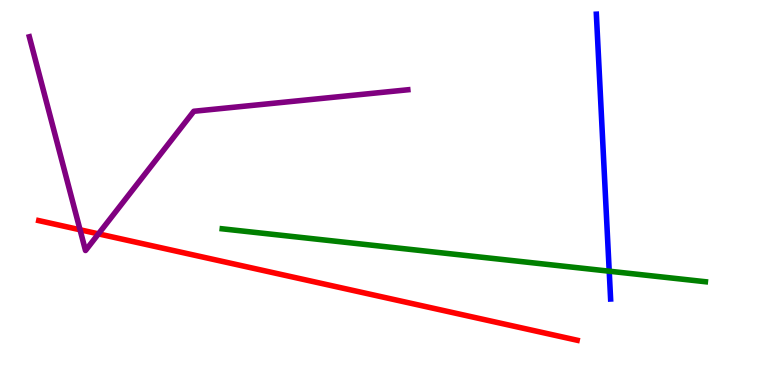[{'lines': ['blue', 'red'], 'intersections': []}, {'lines': ['green', 'red'], 'intersections': []}, {'lines': ['purple', 'red'], 'intersections': [{'x': 1.03, 'y': 4.03}, {'x': 1.27, 'y': 3.93}]}, {'lines': ['blue', 'green'], 'intersections': [{'x': 7.86, 'y': 2.96}]}, {'lines': ['blue', 'purple'], 'intersections': []}, {'lines': ['green', 'purple'], 'intersections': []}]